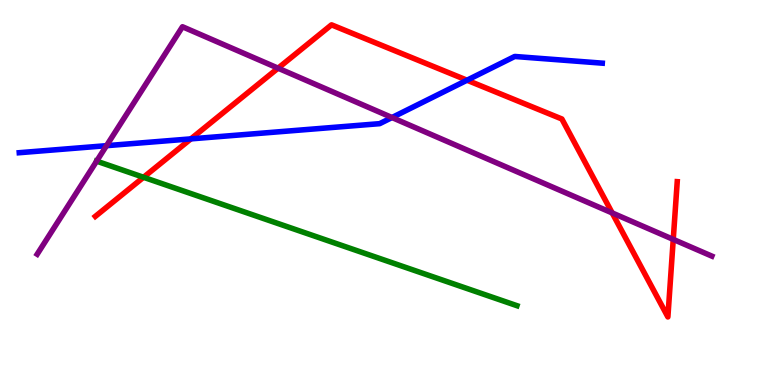[{'lines': ['blue', 'red'], 'intersections': [{'x': 2.46, 'y': 6.39}, {'x': 6.03, 'y': 7.92}]}, {'lines': ['green', 'red'], 'intersections': [{'x': 1.85, 'y': 5.4}]}, {'lines': ['purple', 'red'], 'intersections': [{'x': 3.59, 'y': 8.23}, {'x': 7.9, 'y': 4.47}, {'x': 8.69, 'y': 3.78}]}, {'lines': ['blue', 'green'], 'intersections': []}, {'lines': ['blue', 'purple'], 'intersections': [{'x': 1.37, 'y': 6.22}, {'x': 5.06, 'y': 6.95}]}, {'lines': ['green', 'purple'], 'intersections': [{'x': 1.25, 'y': 5.81}]}]